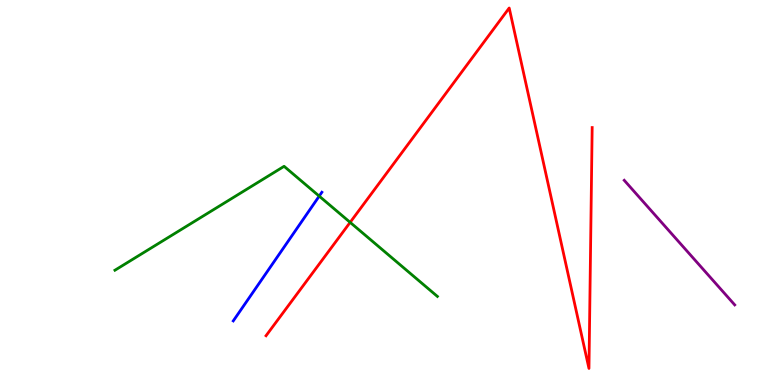[{'lines': ['blue', 'red'], 'intersections': []}, {'lines': ['green', 'red'], 'intersections': [{'x': 4.52, 'y': 4.22}]}, {'lines': ['purple', 'red'], 'intersections': []}, {'lines': ['blue', 'green'], 'intersections': [{'x': 4.12, 'y': 4.91}]}, {'lines': ['blue', 'purple'], 'intersections': []}, {'lines': ['green', 'purple'], 'intersections': []}]